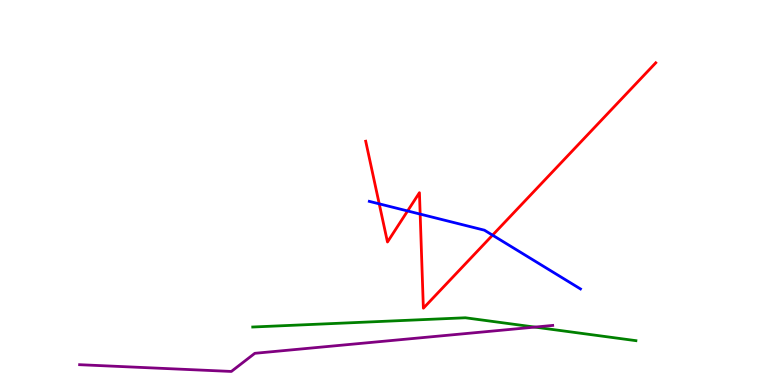[{'lines': ['blue', 'red'], 'intersections': [{'x': 4.89, 'y': 4.71}, {'x': 5.26, 'y': 4.52}, {'x': 5.42, 'y': 4.44}, {'x': 6.36, 'y': 3.89}]}, {'lines': ['green', 'red'], 'intersections': []}, {'lines': ['purple', 'red'], 'intersections': []}, {'lines': ['blue', 'green'], 'intersections': []}, {'lines': ['blue', 'purple'], 'intersections': []}, {'lines': ['green', 'purple'], 'intersections': [{'x': 6.9, 'y': 1.5}]}]